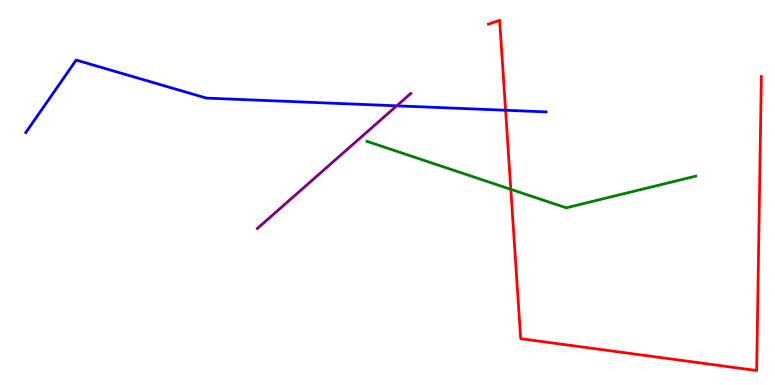[{'lines': ['blue', 'red'], 'intersections': [{'x': 6.52, 'y': 7.14}]}, {'lines': ['green', 'red'], 'intersections': [{'x': 6.59, 'y': 5.08}]}, {'lines': ['purple', 'red'], 'intersections': []}, {'lines': ['blue', 'green'], 'intersections': []}, {'lines': ['blue', 'purple'], 'intersections': [{'x': 5.12, 'y': 7.25}]}, {'lines': ['green', 'purple'], 'intersections': []}]